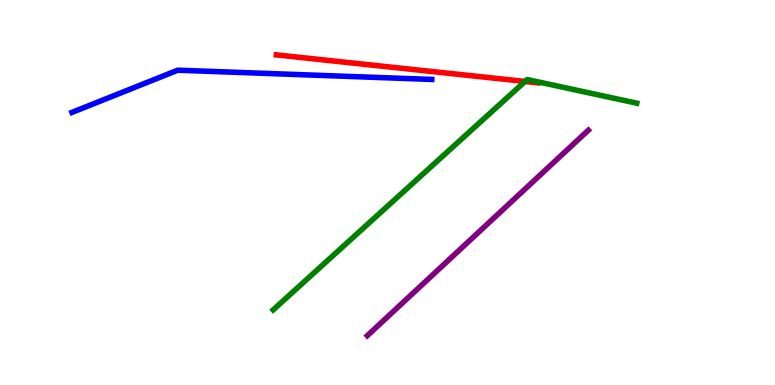[{'lines': ['blue', 'red'], 'intersections': []}, {'lines': ['green', 'red'], 'intersections': [{'x': 6.77, 'y': 7.88}]}, {'lines': ['purple', 'red'], 'intersections': []}, {'lines': ['blue', 'green'], 'intersections': []}, {'lines': ['blue', 'purple'], 'intersections': []}, {'lines': ['green', 'purple'], 'intersections': []}]